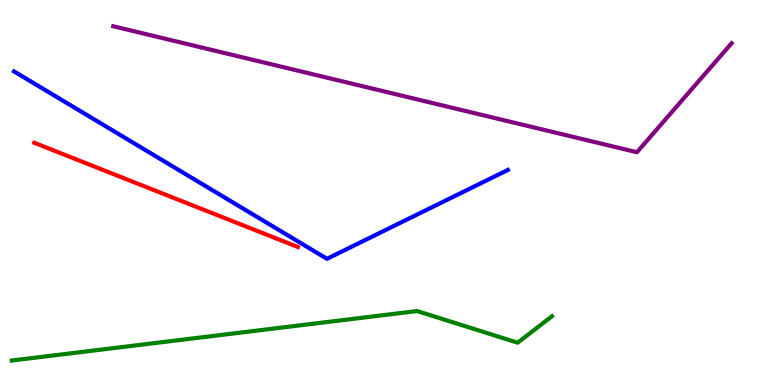[{'lines': ['blue', 'red'], 'intersections': []}, {'lines': ['green', 'red'], 'intersections': []}, {'lines': ['purple', 'red'], 'intersections': []}, {'lines': ['blue', 'green'], 'intersections': []}, {'lines': ['blue', 'purple'], 'intersections': []}, {'lines': ['green', 'purple'], 'intersections': []}]